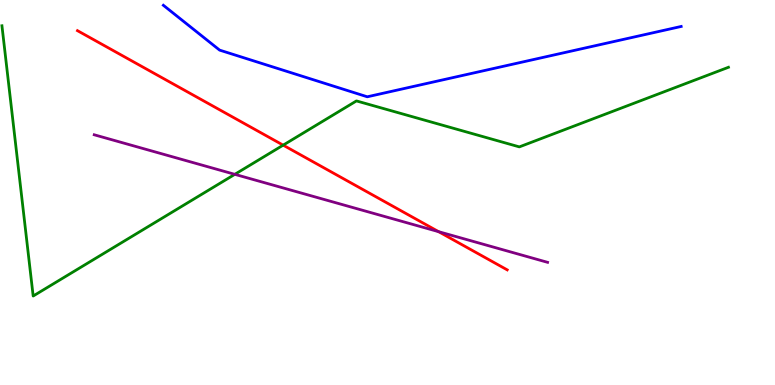[{'lines': ['blue', 'red'], 'intersections': []}, {'lines': ['green', 'red'], 'intersections': [{'x': 3.65, 'y': 6.23}]}, {'lines': ['purple', 'red'], 'intersections': [{'x': 5.66, 'y': 3.98}]}, {'lines': ['blue', 'green'], 'intersections': []}, {'lines': ['blue', 'purple'], 'intersections': []}, {'lines': ['green', 'purple'], 'intersections': [{'x': 3.03, 'y': 5.47}]}]